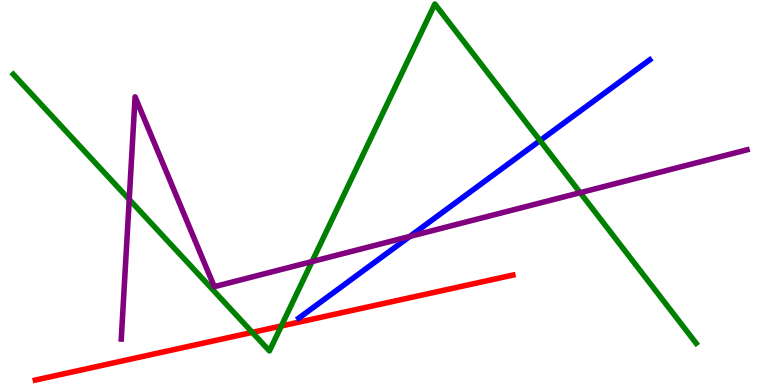[{'lines': ['blue', 'red'], 'intersections': []}, {'lines': ['green', 'red'], 'intersections': [{'x': 3.26, 'y': 1.37}, {'x': 3.63, 'y': 1.53}]}, {'lines': ['purple', 'red'], 'intersections': []}, {'lines': ['blue', 'green'], 'intersections': [{'x': 6.97, 'y': 6.35}]}, {'lines': ['blue', 'purple'], 'intersections': [{'x': 5.29, 'y': 3.86}]}, {'lines': ['green', 'purple'], 'intersections': [{'x': 1.67, 'y': 4.82}, {'x': 4.03, 'y': 3.21}, {'x': 7.49, 'y': 5.0}]}]